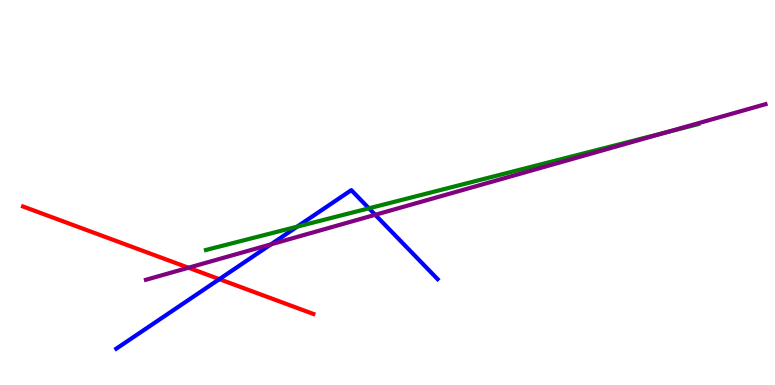[{'lines': ['blue', 'red'], 'intersections': [{'x': 2.83, 'y': 2.75}]}, {'lines': ['green', 'red'], 'intersections': []}, {'lines': ['purple', 'red'], 'intersections': [{'x': 2.43, 'y': 3.05}]}, {'lines': ['blue', 'green'], 'intersections': [{'x': 3.83, 'y': 4.11}, {'x': 4.76, 'y': 4.59}]}, {'lines': ['blue', 'purple'], 'intersections': [{'x': 3.5, 'y': 3.65}, {'x': 4.84, 'y': 4.42}]}, {'lines': ['green', 'purple'], 'intersections': [{'x': 8.6, 'y': 6.56}]}]